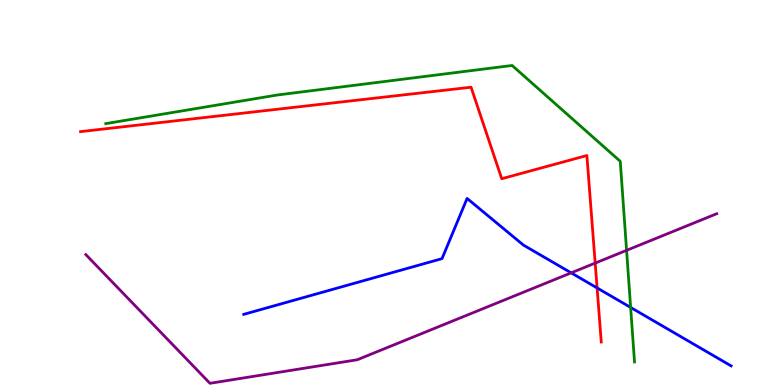[{'lines': ['blue', 'red'], 'intersections': [{'x': 7.7, 'y': 2.52}]}, {'lines': ['green', 'red'], 'intersections': []}, {'lines': ['purple', 'red'], 'intersections': [{'x': 7.68, 'y': 3.17}]}, {'lines': ['blue', 'green'], 'intersections': [{'x': 8.14, 'y': 2.01}]}, {'lines': ['blue', 'purple'], 'intersections': [{'x': 7.37, 'y': 2.91}]}, {'lines': ['green', 'purple'], 'intersections': [{'x': 8.08, 'y': 3.5}]}]